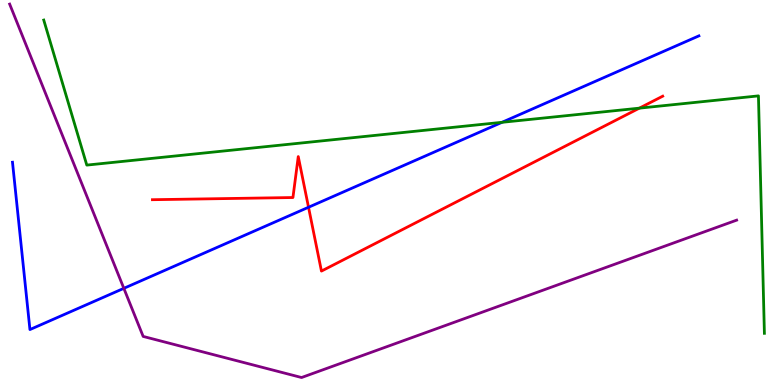[{'lines': ['blue', 'red'], 'intersections': [{'x': 3.98, 'y': 4.62}]}, {'lines': ['green', 'red'], 'intersections': [{'x': 8.25, 'y': 7.19}]}, {'lines': ['purple', 'red'], 'intersections': []}, {'lines': ['blue', 'green'], 'intersections': [{'x': 6.48, 'y': 6.82}]}, {'lines': ['blue', 'purple'], 'intersections': [{'x': 1.6, 'y': 2.51}]}, {'lines': ['green', 'purple'], 'intersections': []}]